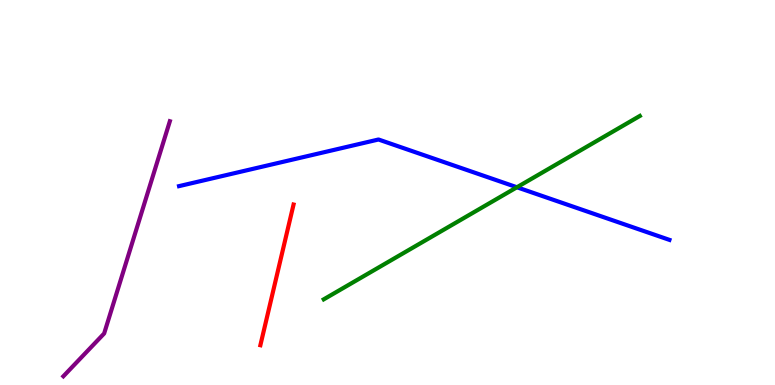[{'lines': ['blue', 'red'], 'intersections': []}, {'lines': ['green', 'red'], 'intersections': []}, {'lines': ['purple', 'red'], 'intersections': []}, {'lines': ['blue', 'green'], 'intersections': [{'x': 6.67, 'y': 5.14}]}, {'lines': ['blue', 'purple'], 'intersections': []}, {'lines': ['green', 'purple'], 'intersections': []}]